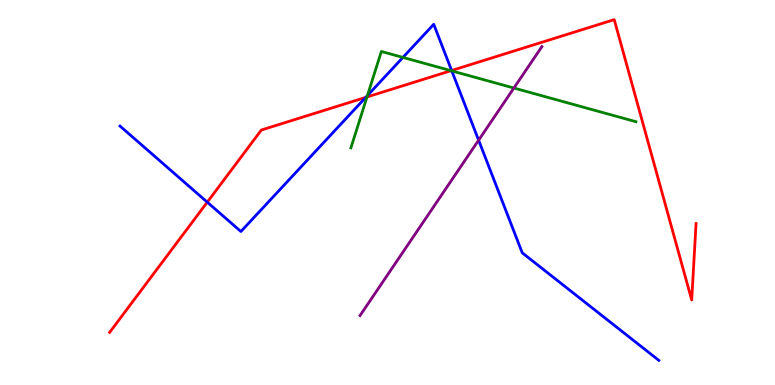[{'lines': ['blue', 'red'], 'intersections': [{'x': 2.67, 'y': 4.75}, {'x': 4.72, 'y': 7.47}, {'x': 5.83, 'y': 8.17}]}, {'lines': ['green', 'red'], 'intersections': [{'x': 4.74, 'y': 7.48}, {'x': 5.82, 'y': 8.16}]}, {'lines': ['purple', 'red'], 'intersections': []}, {'lines': ['blue', 'green'], 'intersections': [{'x': 4.74, 'y': 7.52}, {'x': 5.2, 'y': 8.51}, {'x': 5.83, 'y': 8.16}]}, {'lines': ['blue', 'purple'], 'intersections': [{'x': 6.18, 'y': 6.36}]}, {'lines': ['green', 'purple'], 'intersections': [{'x': 6.63, 'y': 7.71}]}]